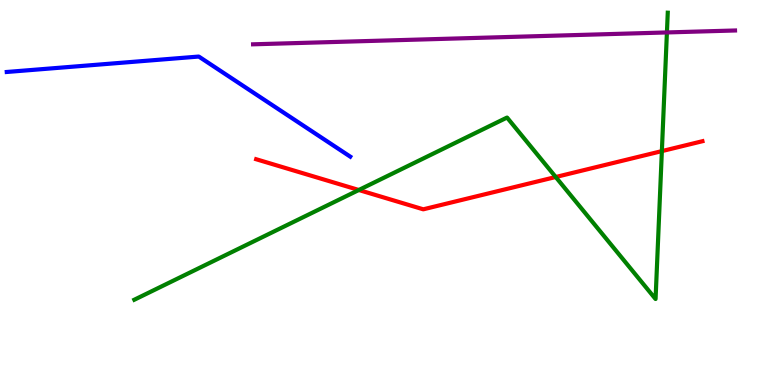[{'lines': ['blue', 'red'], 'intersections': []}, {'lines': ['green', 'red'], 'intersections': [{'x': 4.63, 'y': 5.06}, {'x': 7.17, 'y': 5.4}, {'x': 8.54, 'y': 6.07}]}, {'lines': ['purple', 'red'], 'intersections': []}, {'lines': ['blue', 'green'], 'intersections': []}, {'lines': ['blue', 'purple'], 'intersections': []}, {'lines': ['green', 'purple'], 'intersections': [{'x': 8.61, 'y': 9.16}]}]